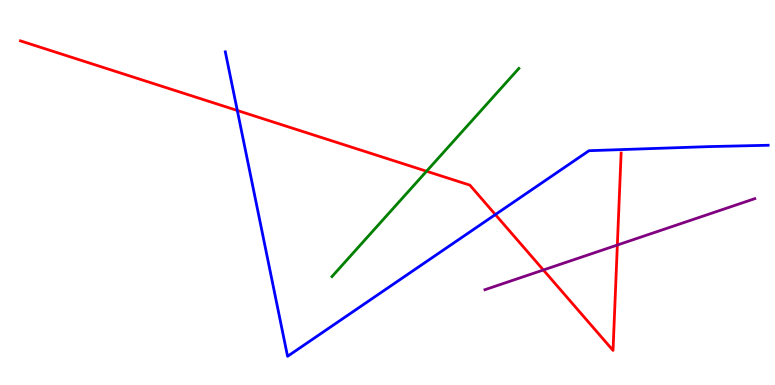[{'lines': ['blue', 'red'], 'intersections': [{'x': 3.06, 'y': 7.13}, {'x': 6.39, 'y': 4.43}]}, {'lines': ['green', 'red'], 'intersections': [{'x': 5.5, 'y': 5.55}]}, {'lines': ['purple', 'red'], 'intersections': [{'x': 7.01, 'y': 2.99}, {'x': 7.97, 'y': 3.64}]}, {'lines': ['blue', 'green'], 'intersections': []}, {'lines': ['blue', 'purple'], 'intersections': []}, {'lines': ['green', 'purple'], 'intersections': []}]